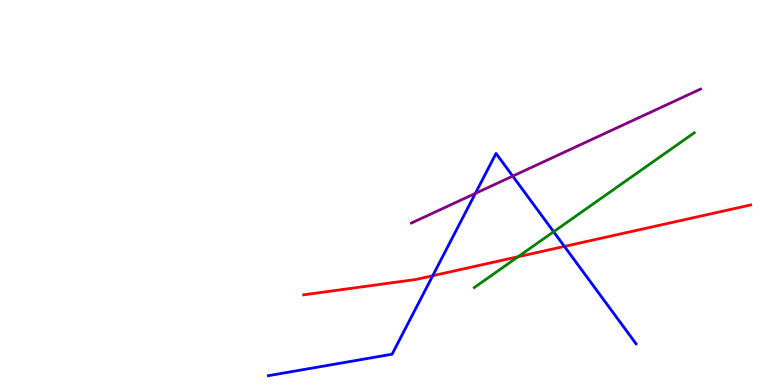[{'lines': ['blue', 'red'], 'intersections': [{'x': 5.58, 'y': 2.84}, {'x': 7.28, 'y': 3.6}]}, {'lines': ['green', 'red'], 'intersections': [{'x': 6.69, 'y': 3.33}]}, {'lines': ['purple', 'red'], 'intersections': []}, {'lines': ['blue', 'green'], 'intersections': [{'x': 7.14, 'y': 3.98}]}, {'lines': ['blue', 'purple'], 'intersections': [{'x': 6.13, 'y': 4.98}, {'x': 6.62, 'y': 5.43}]}, {'lines': ['green', 'purple'], 'intersections': []}]